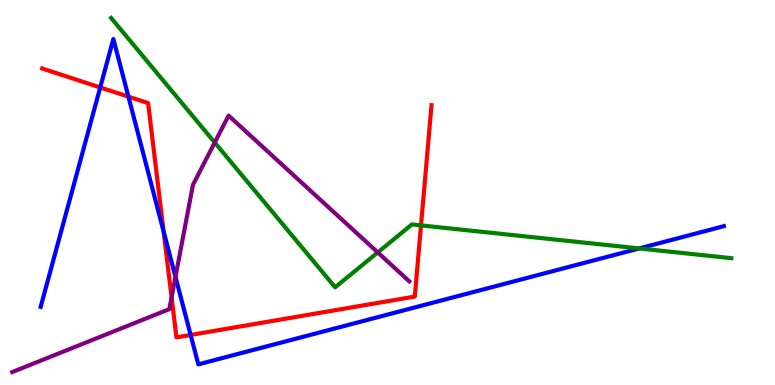[{'lines': ['blue', 'red'], 'intersections': [{'x': 1.29, 'y': 7.73}, {'x': 1.66, 'y': 7.49}, {'x': 2.11, 'y': 3.99}, {'x': 2.46, 'y': 1.3}]}, {'lines': ['green', 'red'], 'intersections': [{'x': 5.43, 'y': 4.15}]}, {'lines': ['purple', 'red'], 'intersections': [{'x': 2.21, 'y': 2.28}]}, {'lines': ['blue', 'green'], 'intersections': [{'x': 8.25, 'y': 3.55}]}, {'lines': ['blue', 'purple'], 'intersections': [{'x': 2.26, 'y': 2.81}]}, {'lines': ['green', 'purple'], 'intersections': [{'x': 2.77, 'y': 6.3}, {'x': 4.87, 'y': 3.44}]}]